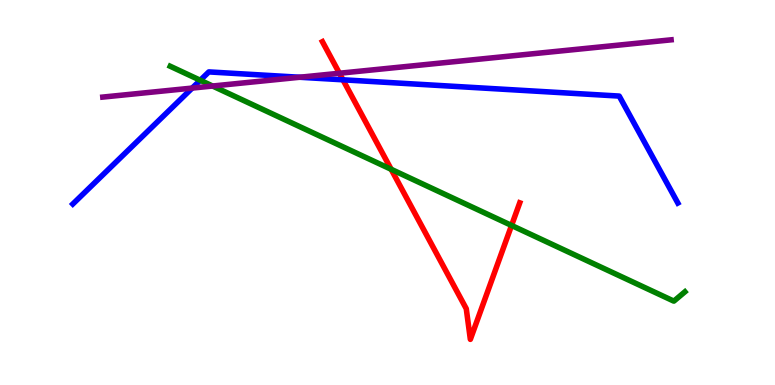[{'lines': ['blue', 'red'], 'intersections': [{'x': 4.43, 'y': 7.93}]}, {'lines': ['green', 'red'], 'intersections': [{'x': 5.05, 'y': 5.6}, {'x': 6.6, 'y': 4.14}]}, {'lines': ['purple', 'red'], 'intersections': [{'x': 4.38, 'y': 8.1}]}, {'lines': ['blue', 'green'], 'intersections': [{'x': 2.58, 'y': 7.92}]}, {'lines': ['blue', 'purple'], 'intersections': [{'x': 2.48, 'y': 7.71}, {'x': 3.87, 'y': 7.99}]}, {'lines': ['green', 'purple'], 'intersections': [{'x': 2.74, 'y': 7.77}]}]